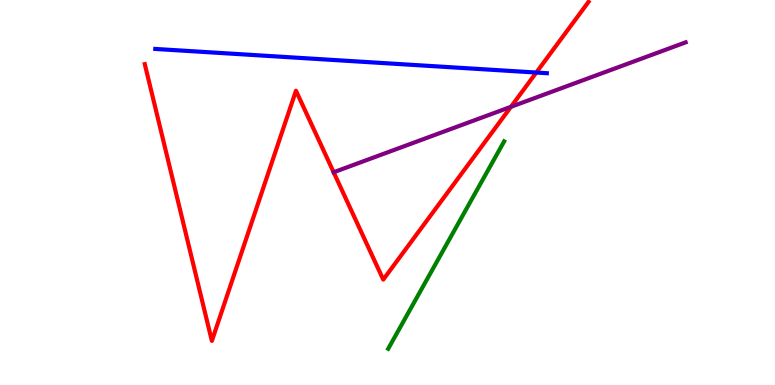[{'lines': ['blue', 'red'], 'intersections': [{'x': 6.92, 'y': 8.12}]}, {'lines': ['green', 'red'], 'intersections': []}, {'lines': ['purple', 'red'], 'intersections': [{'x': 6.59, 'y': 7.23}]}, {'lines': ['blue', 'green'], 'intersections': []}, {'lines': ['blue', 'purple'], 'intersections': []}, {'lines': ['green', 'purple'], 'intersections': []}]